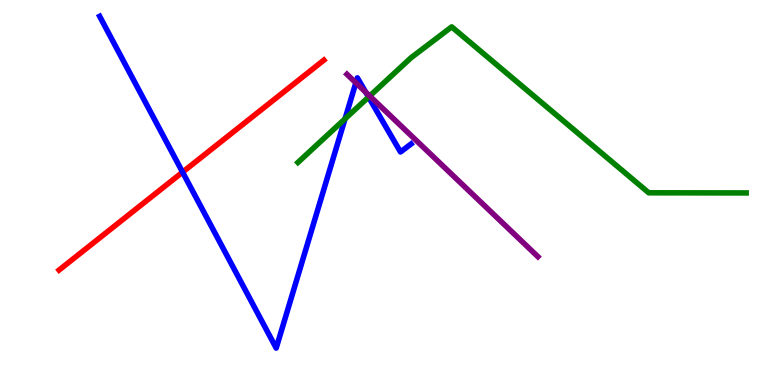[{'lines': ['blue', 'red'], 'intersections': [{'x': 2.36, 'y': 5.53}]}, {'lines': ['green', 'red'], 'intersections': []}, {'lines': ['purple', 'red'], 'intersections': []}, {'lines': ['blue', 'green'], 'intersections': [{'x': 4.45, 'y': 6.91}, {'x': 4.76, 'y': 7.48}]}, {'lines': ['blue', 'purple'], 'intersections': [{'x': 4.59, 'y': 7.85}, {'x': 4.72, 'y': 7.6}]}, {'lines': ['green', 'purple'], 'intersections': [{'x': 4.77, 'y': 7.51}]}]